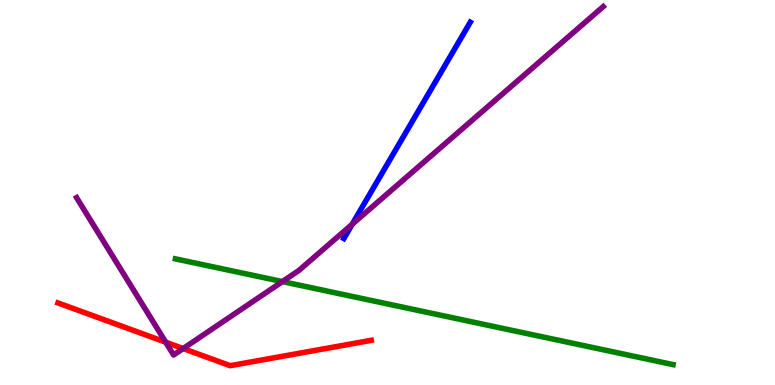[{'lines': ['blue', 'red'], 'intersections': []}, {'lines': ['green', 'red'], 'intersections': []}, {'lines': ['purple', 'red'], 'intersections': [{'x': 2.14, 'y': 1.11}, {'x': 2.36, 'y': 0.947}]}, {'lines': ['blue', 'green'], 'intersections': []}, {'lines': ['blue', 'purple'], 'intersections': [{'x': 4.54, 'y': 4.18}]}, {'lines': ['green', 'purple'], 'intersections': [{'x': 3.64, 'y': 2.69}]}]